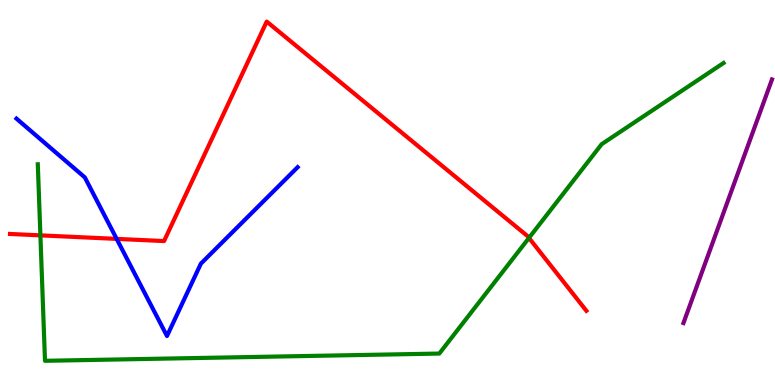[{'lines': ['blue', 'red'], 'intersections': [{'x': 1.51, 'y': 3.8}]}, {'lines': ['green', 'red'], 'intersections': [{'x': 0.521, 'y': 3.89}, {'x': 6.83, 'y': 3.82}]}, {'lines': ['purple', 'red'], 'intersections': []}, {'lines': ['blue', 'green'], 'intersections': []}, {'lines': ['blue', 'purple'], 'intersections': []}, {'lines': ['green', 'purple'], 'intersections': []}]